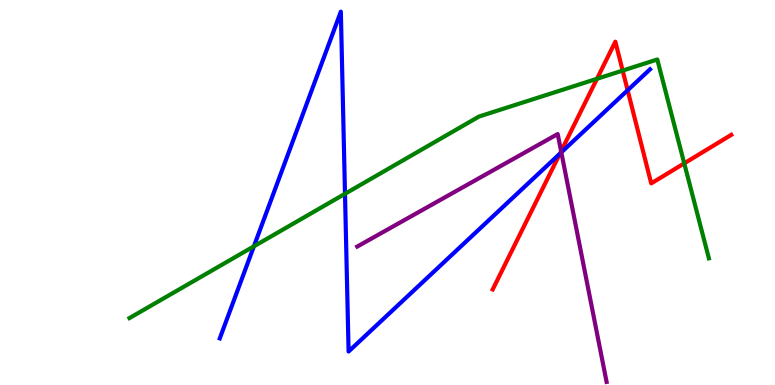[{'lines': ['blue', 'red'], 'intersections': [{'x': 7.22, 'y': 6.01}, {'x': 8.1, 'y': 7.66}]}, {'lines': ['green', 'red'], 'intersections': [{'x': 7.7, 'y': 7.95}, {'x': 8.03, 'y': 8.17}, {'x': 8.83, 'y': 5.76}]}, {'lines': ['purple', 'red'], 'intersections': [{'x': 7.24, 'y': 6.07}]}, {'lines': ['blue', 'green'], 'intersections': [{'x': 3.28, 'y': 3.6}, {'x': 4.45, 'y': 4.97}]}, {'lines': ['blue', 'purple'], 'intersections': [{'x': 7.24, 'y': 6.04}]}, {'lines': ['green', 'purple'], 'intersections': []}]